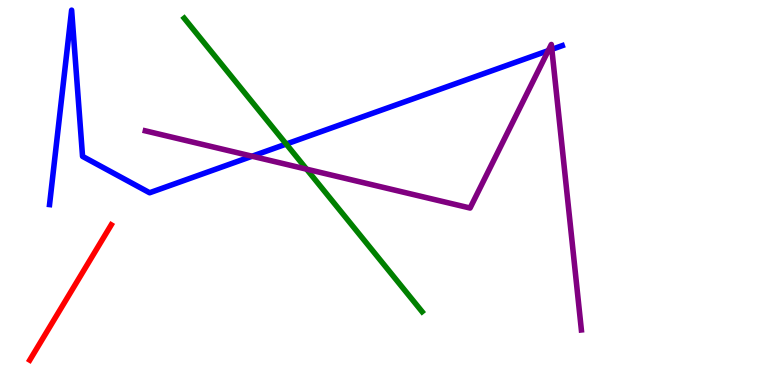[{'lines': ['blue', 'red'], 'intersections': []}, {'lines': ['green', 'red'], 'intersections': []}, {'lines': ['purple', 'red'], 'intersections': []}, {'lines': ['blue', 'green'], 'intersections': [{'x': 3.69, 'y': 6.26}]}, {'lines': ['blue', 'purple'], 'intersections': [{'x': 3.25, 'y': 5.94}, {'x': 7.07, 'y': 8.68}, {'x': 7.12, 'y': 8.72}]}, {'lines': ['green', 'purple'], 'intersections': [{'x': 3.96, 'y': 5.61}]}]